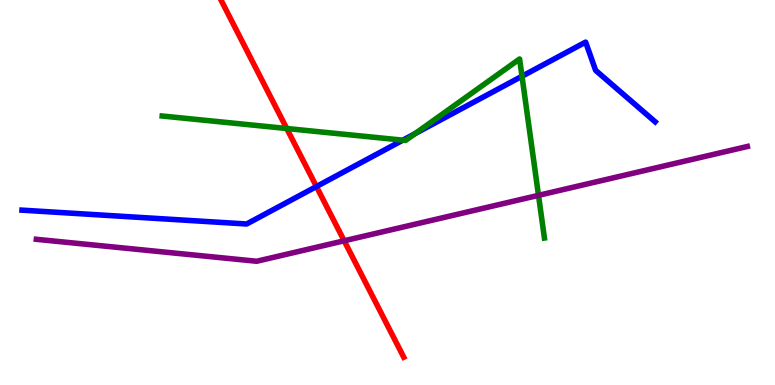[{'lines': ['blue', 'red'], 'intersections': [{'x': 4.08, 'y': 5.15}]}, {'lines': ['green', 'red'], 'intersections': [{'x': 3.7, 'y': 6.66}]}, {'lines': ['purple', 'red'], 'intersections': [{'x': 4.44, 'y': 3.75}]}, {'lines': ['blue', 'green'], 'intersections': [{'x': 5.2, 'y': 6.36}, {'x': 5.36, 'y': 6.53}, {'x': 6.74, 'y': 8.02}]}, {'lines': ['blue', 'purple'], 'intersections': []}, {'lines': ['green', 'purple'], 'intersections': [{'x': 6.95, 'y': 4.93}]}]